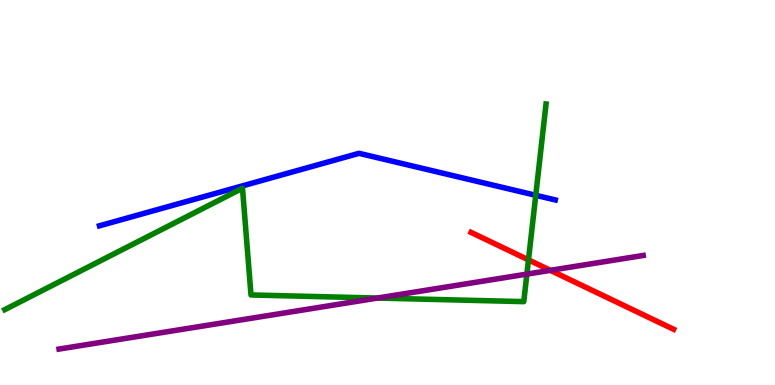[{'lines': ['blue', 'red'], 'intersections': []}, {'lines': ['green', 'red'], 'intersections': [{'x': 6.82, 'y': 3.25}]}, {'lines': ['purple', 'red'], 'intersections': [{'x': 7.1, 'y': 2.98}]}, {'lines': ['blue', 'green'], 'intersections': [{'x': 6.91, 'y': 4.93}]}, {'lines': ['blue', 'purple'], 'intersections': []}, {'lines': ['green', 'purple'], 'intersections': [{'x': 4.87, 'y': 2.26}, {'x': 6.8, 'y': 2.88}]}]